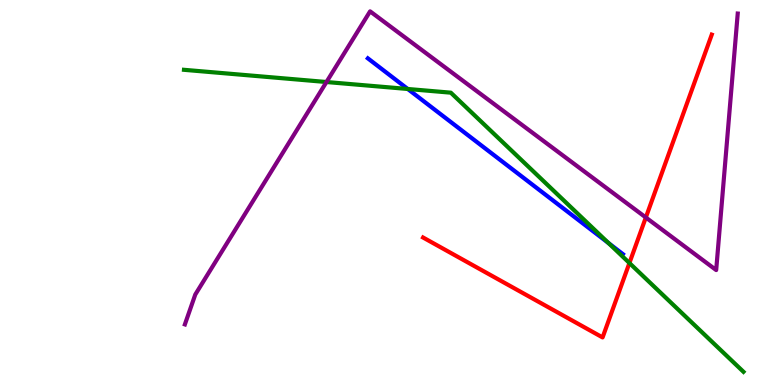[{'lines': ['blue', 'red'], 'intersections': []}, {'lines': ['green', 'red'], 'intersections': [{'x': 8.12, 'y': 3.17}]}, {'lines': ['purple', 'red'], 'intersections': [{'x': 8.33, 'y': 4.35}]}, {'lines': ['blue', 'green'], 'intersections': [{'x': 5.26, 'y': 7.69}, {'x': 7.85, 'y': 3.69}]}, {'lines': ['blue', 'purple'], 'intersections': []}, {'lines': ['green', 'purple'], 'intersections': [{'x': 4.21, 'y': 7.87}]}]